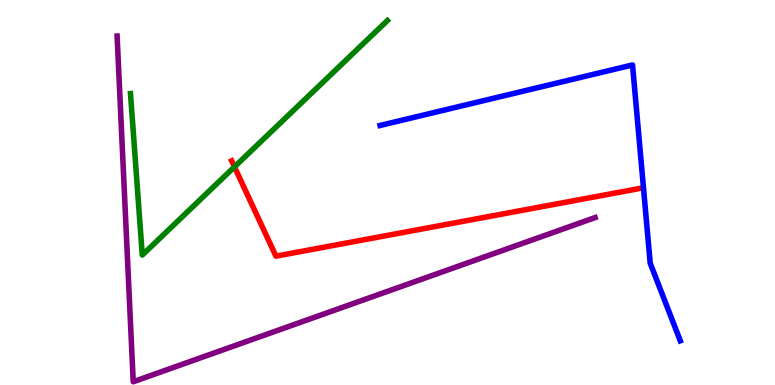[{'lines': ['blue', 'red'], 'intersections': []}, {'lines': ['green', 'red'], 'intersections': [{'x': 3.03, 'y': 5.67}]}, {'lines': ['purple', 'red'], 'intersections': []}, {'lines': ['blue', 'green'], 'intersections': []}, {'lines': ['blue', 'purple'], 'intersections': []}, {'lines': ['green', 'purple'], 'intersections': []}]